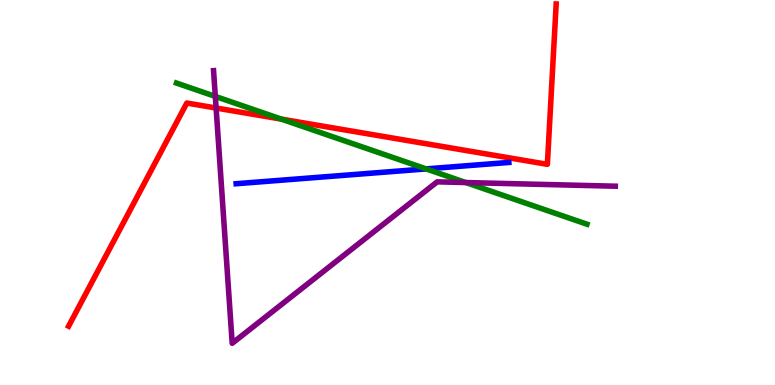[{'lines': ['blue', 'red'], 'intersections': []}, {'lines': ['green', 'red'], 'intersections': [{'x': 3.63, 'y': 6.91}]}, {'lines': ['purple', 'red'], 'intersections': [{'x': 2.79, 'y': 7.19}]}, {'lines': ['blue', 'green'], 'intersections': [{'x': 5.5, 'y': 5.61}]}, {'lines': ['blue', 'purple'], 'intersections': []}, {'lines': ['green', 'purple'], 'intersections': [{'x': 2.78, 'y': 7.5}, {'x': 6.01, 'y': 5.26}]}]